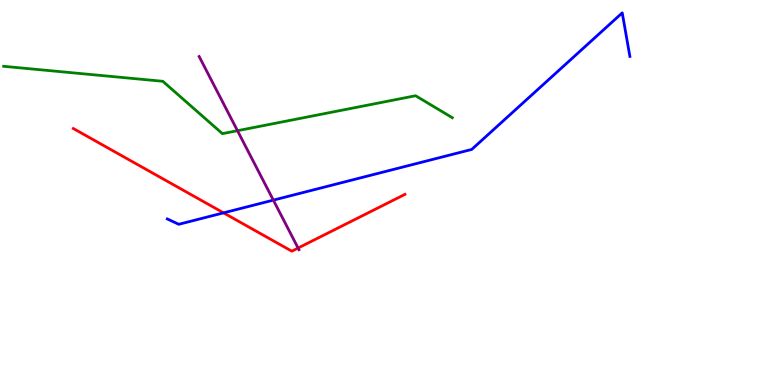[{'lines': ['blue', 'red'], 'intersections': [{'x': 2.88, 'y': 4.47}]}, {'lines': ['green', 'red'], 'intersections': []}, {'lines': ['purple', 'red'], 'intersections': [{'x': 3.85, 'y': 3.56}]}, {'lines': ['blue', 'green'], 'intersections': []}, {'lines': ['blue', 'purple'], 'intersections': [{'x': 3.53, 'y': 4.8}]}, {'lines': ['green', 'purple'], 'intersections': [{'x': 3.06, 'y': 6.61}]}]